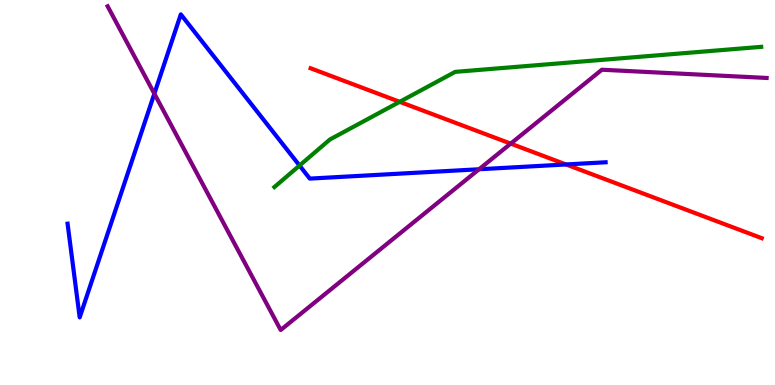[{'lines': ['blue', 'red'], 'intersections': [{'x': 7.3, 'y': 5.73}]}, {'lines': ['green', 'red'], 'intersections': [{'x': 5.16, 'y': 7.36}]}, {'lines': ['purple', 'red'], 'intersections': [{'x': 6.59, 'y': 6.27}]}, {'lines': ['blue', 'green'], 'intersections': [{'x': 3.86, 'y': 5.7}]}, {'lines': ['blue', 'purple'], 'intersections': [{'x': 1.99, 'y': 7.57}, {'x': 6.18, 'y': 5.6}]}, {'lines': ['green', 'purple'], 'intersections': []}]